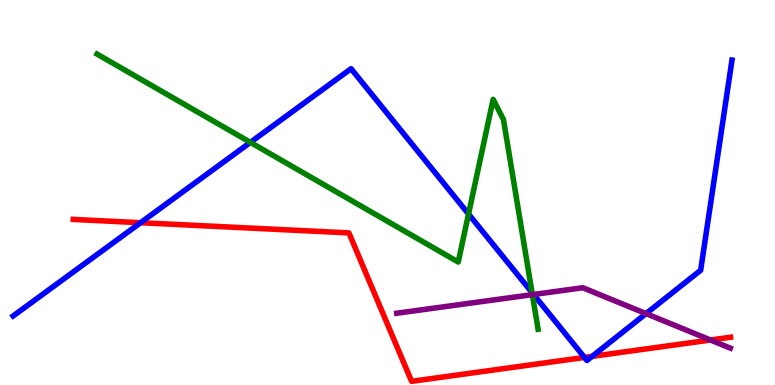[{'lines': ['blue', 'red'], 'intersections': [{'x': 1.81, 'y': 4.22}, {'x': 7.54, 'y': 0.716}, {'x': 7.64, 'y': 0.744}]}, {'lines': ['green', 'red'], 'intersections': []}, {'lines': ['purple', 'red'], 'intersections': [{'x': 9.17, 'y': 1.17}]}, {'lines': ['blue', 'green'], 'intersections': [{'x': 3.23, 'y': 6.3}, {'x': 6.05, 'y': 4.44}, {'x': 6.86, 'y': 2.4}]}, {'lines': ['blue', 'purple'], 'intersections': [{'x': 6.88, 'y': 2.35}, {'x': 8.34, 'y': 1.85}]}, {'lines': ['green', 'purple'], 'intersections': [{'x': 6.87, 'y': 2.35}]}]